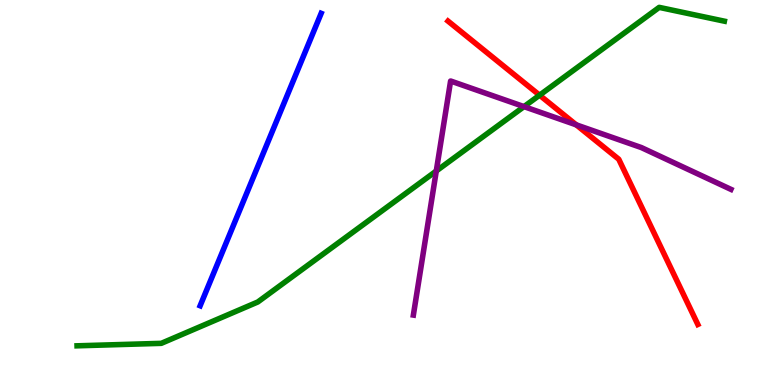[{'lines': ['blue', 'red'], 'intersections': []}, {'lines': ['green', 'red'], 'intersections': [{'x': 6.96, 'y': 7.53}]}, {'lines': ['purple', 'red'], 'intersections': [{'x': 7.44, 'y': 6.76}]}, {'lines': ['blue', 'green'], 'intersections': []}, {'lines': ['blue', 'purple'], 'intersections': []}, {'lines': ['green', 'purple'], 'intersections': [{'x': 5.63, 'y': 5.56}, {'x': 6.76, 'y': 7.23}]}]